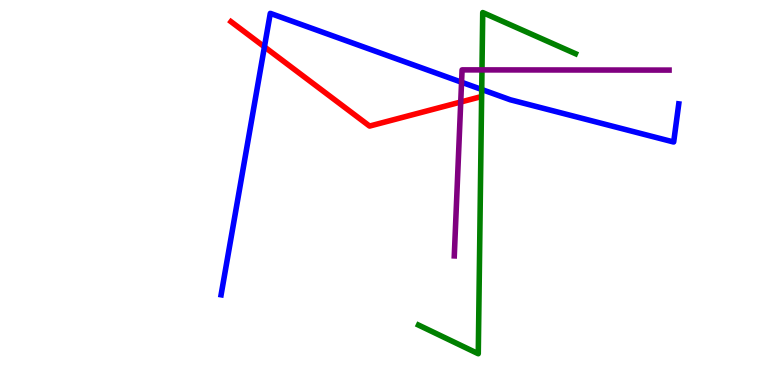[{'lines': ['blue', 'red'], 'intersections': [{'x': 3.41, 'y': 8.78}]}, {'lines': ['green', 'red'], 'intersections': []}, {'lines': ['purple', 'red'], 'intersections': [{'x': 5.94, 'y': 7.35}]}, {'lines': ['blue', 'green'], 'intersections': [{'x': 6.22, 'y': 7.68}]}, {'lines': ['blue', 'purple'], 'intersections': [{'x': 5.96, 'y': 7.86}]}, {'lines': ['green', 'purple'], 'intersections': [{'x': 6.22, 'y': 8.18}]}]